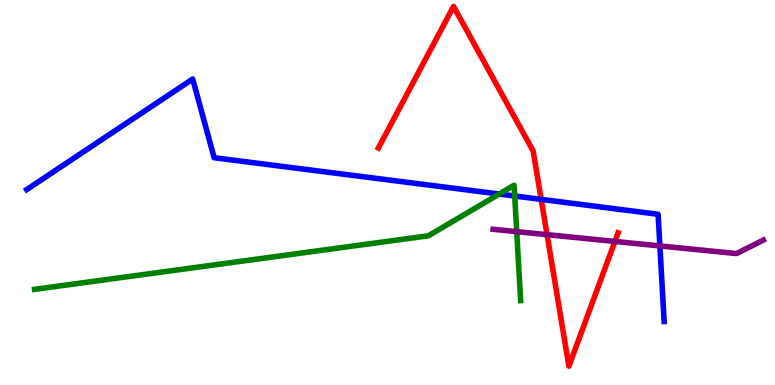[{'lines': ['blue', 'red'], 'intersections': [{'x': 6.98, 'y': 4.82}]}, {'lines': ['green', 'red'], 'intersections': []}, {'lines': ['purple', 'red'], 'intersections': [{'x': 7.06, 'y': 3.9}, {'x': 7.93, 'y': 3.73}]}, {'lines': ['blue', 'green'], 'intersections': [{'x': 6.44, 'y': 4.96}, {'x': 6.64, 'y': 4.91}]}, {'lines': ['blue', 'purple'], 'intersections': [{'x': 8.51, 'y': 3.61}]}, {'lines': ['green', 'purple'], 'intersections': [{'x': 6.67, 'y': 3.98}]}]